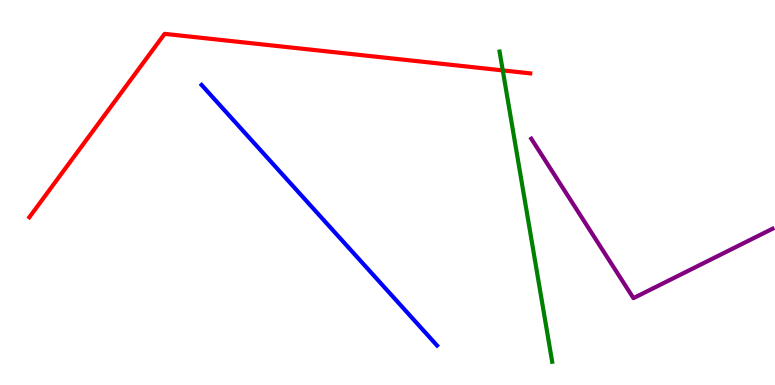[{'lines': ['blue', 'red'], 'intersections': []}, {'lines': ['green', 'red'], 'intersections': [{'x': 6.49, 'y': 8.17}]}, {'lines': ['purple', 'red'], 'intersections': []}, {'lines': ['blue', 'green'], 'intersections': []}, {'lines': ['blue', 'purple'], 'intersections': []}, {'lines': ['green', 'purple'], 'intersections': []}]